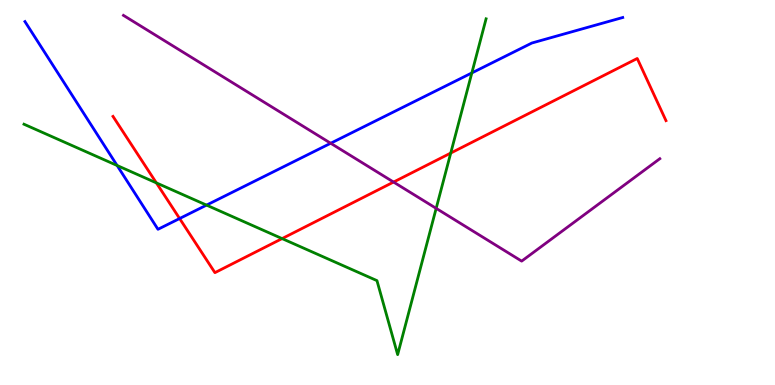[{'lines': ['blue', 'red'], 'intersections': [{'x': 2.32, 'y': 4.32}]}, {'lines': ['green', 'red'], 'intersections': [{'x': 2.02, 'y': 5.25}, {'x': 3.64, 'y': 3.8}, {'x': 5.82, 'y': 6.02}]}, {'lines': ['purple', 'red'], 'intersections': [{'x': 5.08, 'y': 5.27}]}, {'lines': ['blue', 'green'], 'intersections': [{'x': 1.51, 'y': 5.7}, {'x': 2.66, 'y': 4.67}, {'x': 6.09, 'y': 8.11}]}, {'lines': ['blue', 'purple'], 'intersections': [{'x': 4.27, 'y': 6.28}]}, {'lines': ['green', 'purple'], 'intersections': [{'x': 5.63, 'y': 4.59}]}]